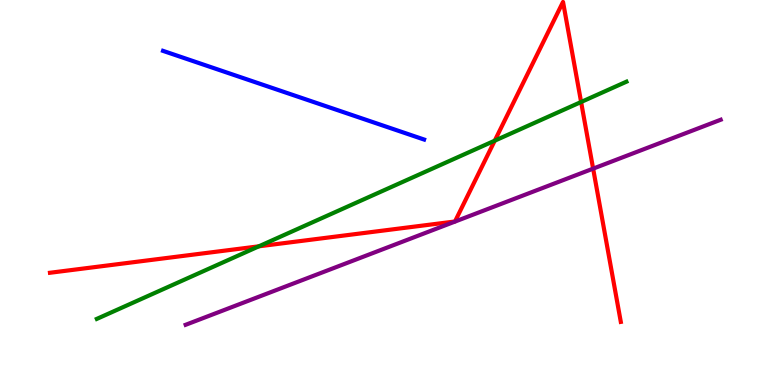[{'lines': ['blue', 'red'], 'intersections': []}, {'lines': ['green', 'red'], 'intersections': [{'x': 3.34, 'y': 3.6}, {'x': 6.38, 'y': 6.35}, {'x': 7.5, 'y': 7.35}]}, {'lines': ['purple', 'red'], 'intersections': [{'x': 7.65, 'y': 5.62}]}, {'lines': ['blue', 'green'], 'intersections': []}, {'lines': ['blue', 'purple'], 'intersections': []}, {'lines': ['green', 'purple'], 'intersections': []}]